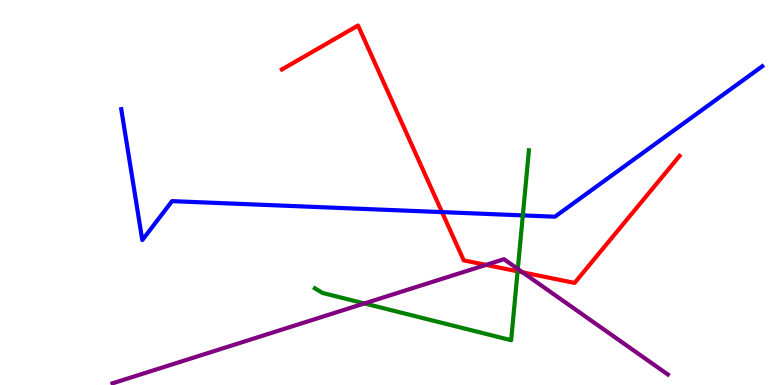[{'lines': ['blue', 'red'], 'intersections': [{'x': 5.7, 'y': 4.49}]}, {'lines': ['green', 'red'], 'intersections': [{'x': 6.68, 'y': 2.95}]}, {'lines': ['purple', 'red'], 'intersections': [{'x': 6.27, 'y': 3.12}, {'x': 6.74, 'y': 2.93}]}, {'lines': ['blue', 'green'], 'intersections': [{'x': 6.75, 'y': 4.41}]}, {'lines': ['blue', 'purple'], 'intersections': []}, {'lines': ['green', 'purple'], 'intersections': [{'x': 4.7, 'y': 2.12}, {'x': 6.68, 'y': 3.01}]}]